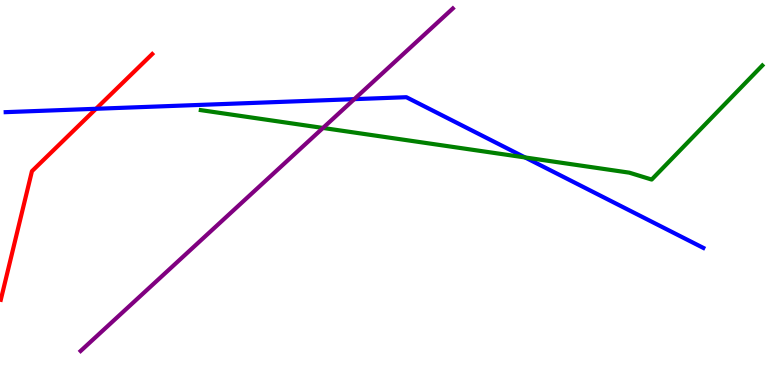[{'lines': ['blue', 'red'], 'intersections': [{'x': 1.24, 'y': 7.17}]}, {'lines': ['green', 'red'], 'intersections': []}, {'lines': ['purple', 'red'], 'intersections': []}, {'lines': ['blue', 'green'], 'intersections': [{'x': 6.78, 'y': 5.91}]}, {'lines': ['blue', 'purple'], 'intersections': [{'x': 4.57, 'y': 7.42}]}, {'lines': ['green', 'purple'], 'intersections': [{'x': 4.17, 'y': 6.68}]}]